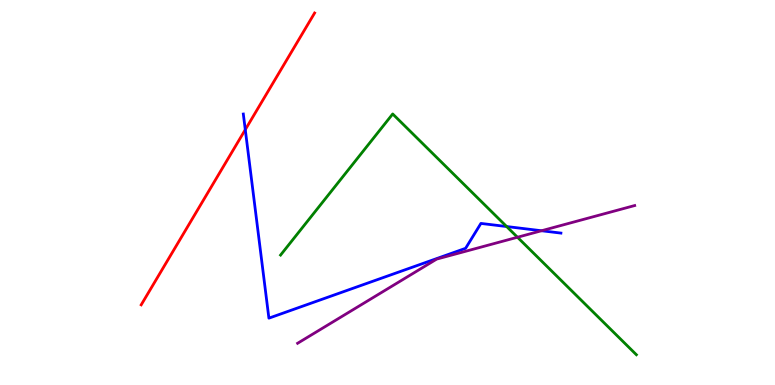[{'lines': ['blue', 'red'], 'intersections': [{'x': 3.16, 'y': 6.63}]}, {'lines': ['green', 'red'], 'intersections': []}, {'lines': ['purple', 'red'], 'intersections': []}, {'lines': ['blue', 'green'], 'intersections': [{'x': 6.54, 'y': 4.12}]}, {'lines': ['blue', 'purple'], 'intersections': [{'x': 6.99, 'y': 4.01}]}, {'lines': ['green', 'purple'], 'intersections': [{'x': 6.68, 'y': 3.84}]}]